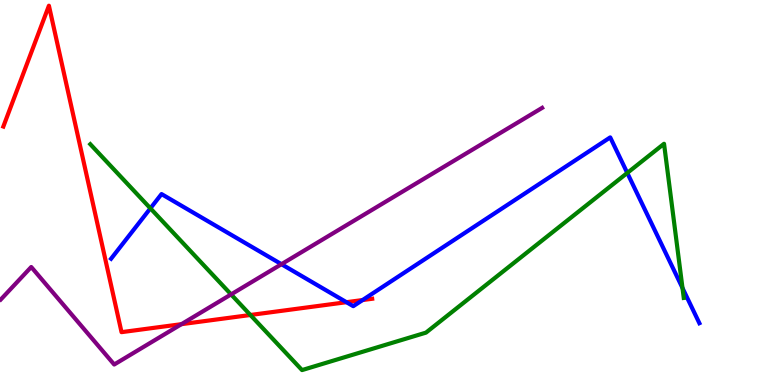[{'lines': ['blue', 'red'], 'intersections': [{'x': 4.47, 'y': 2.15}, {'x': 4.68, 'y': 2.21}]}, {'lines': ['green', 'red'], 'intersections': [{'x': 3.23, 'y': 1.82}]}, {'lines': ['purple', 'red'], 'intersections': [{'x': 2.34, 'y': 1.58}]}, {'lines': ['blue', 'green'], 'intersections': [{'x': 1.94, 'y': 4.59}, {'x': 8.09, 'y': 5.51}, {'x': 8.81, 'y': 2.52}]}, {'lines': ['blue', 'purple'], 'intersections': [{'x': 3.63, 'y': 3.14}]}, {'lines': ['green', 'purple'], 'intersections': [{'x': 2.98, 'y': 2.35}]}]